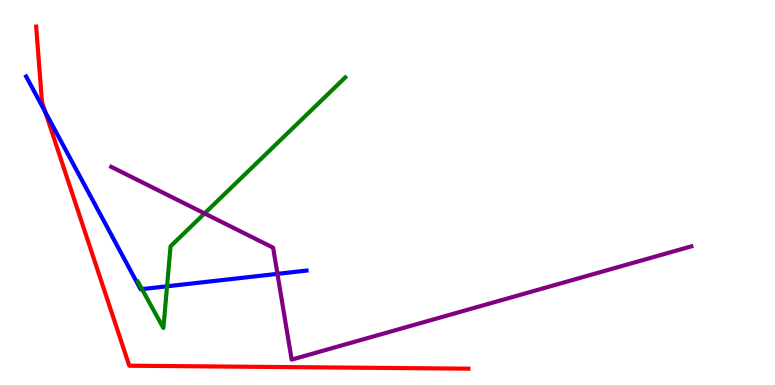[{'lines': ['blue', 'red'], 'intersections': [{'x': 0.585, 'y': 7.09}]}, {'lines': ['green', 'red'], 'intersections': []}, {'lines': ['purple', 'red'], 'intersections': []}, {'lines': ['blue', 'green'], 'intersections': [{'x': 1.83, 'y': 2.49}, {'x': 2.16, 'y': 2.56}]}, {'lines': ['blue', 'purple'], 'intersections': [{'x': 3.58, 'y': 2.89}]}, {'lines': ['green', 'purple'], 'intersections': [{'x': 2.64, 'y': 4.46}]}]